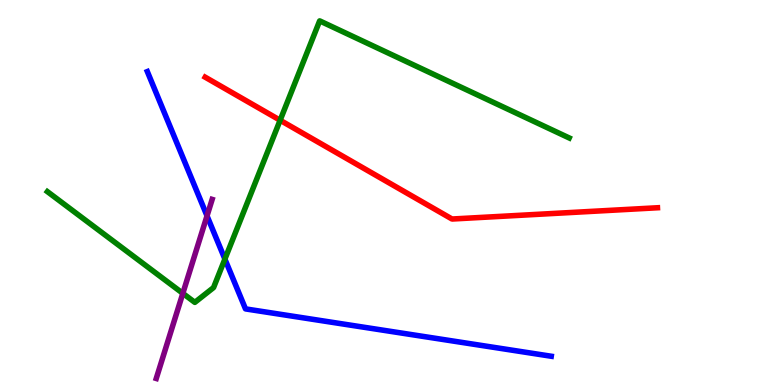[{'lines': ['blue', 'red'], 'intersections': []}, {'lines': ['green', 'red'], 'intersections': [{'x': 3.61, 'y': 6.88}]}, {'lines': ['purple', 'red'], 'intersections': []}, {'lines': ['blue', 'green'], 'intersections': [{'x': 2.9, 'y': 3.27}]}, {'lines': ['blue', 'purple'], 'intersections': [{'x': 2.67, 'y': 4.39}]}, {'lines': ['green', 'purple'], 'intersections': [{'x': 2.36, 'y': 2.38}]}]